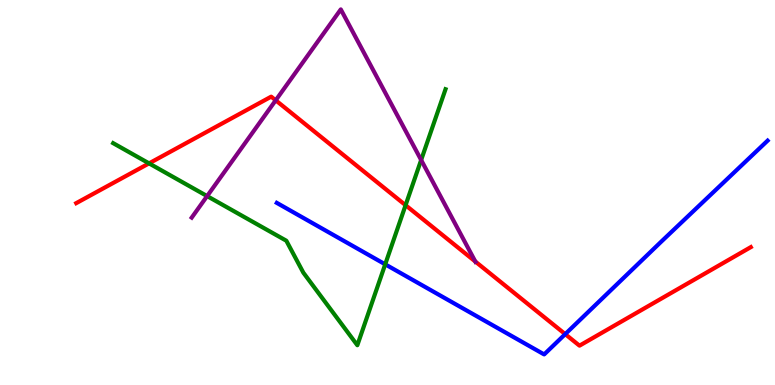[{'lines': ['blue', 'red'], 'intersections': [{'x': 7.29, 'y': 1.32}]}, {'lines': ['green', 'red'], 'intersections': [{'x': 1.92, 'y': 5.76}, {'x': 5.23, 'y': 4.67}]}, {'lines': ['purple', 'red'], 'intersections': [{'x': 3.56, 'y': 7.39}, {'x': 6.13, 'y': 3.21}]}, {'lines': ['blue', 'green'], 'intersections': [{'x': 4.97, 'y': 3.13}]}, {'lines': ['blue', 'purple'], 'intersections': []}, {'lines': ['green', 'purple'], 'intersections': [{'x': 2.67, 'y': 4.91}, {'x': 5.43, 'y': 5.84}]}]